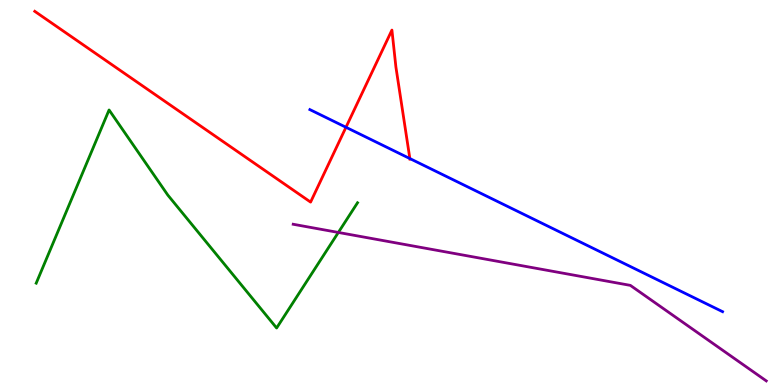[{'lines': ['blue', 'red'], 'intersections': [{'x': 4.46, 'y': 6.69}, {'x': 5.29, 'y': 5.88}]}, {'lines': ['green', 'red'], 'intersections': []}, {'lines': ['purple', 'red'], 'intersections': []}, {'lines': ['blue', 'green'], 'intersections': []}, {'lines': ['blue', 'purple'], 'intersections': []}, {'lines': ['green', 'purple'], 'intersections': [{'x': 4.37, 'y': 3.96}]}]